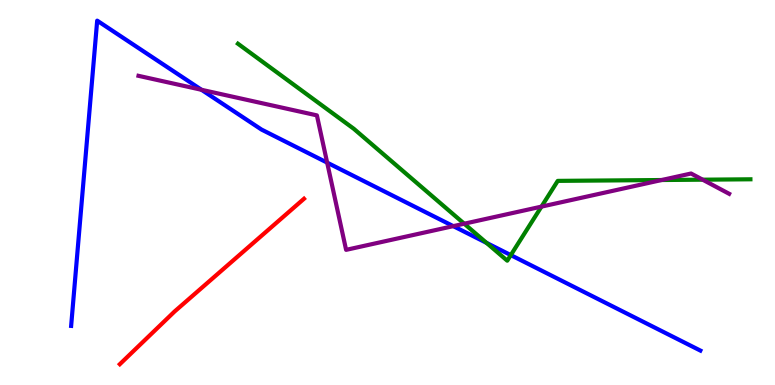[{'lines': ['blue', 'red'], 'intersections': []}, {'lines': ['green', 'red'], 'intersections': []}, {'lines': ['purple', 'red'], 'intersections': []}, {'lines': ['blue', 'green'], 'intersections': [{'x': 6.28, 'y': 3.69}, {'x': 6.59, 'y': 3.37}]}, {'lines': ['blue', 'purple'], 'intersections': [{'x': 2.6, 'y': 7.67}, {'x': 4.22, 'y': 5.78}, {'x': 5.85, 'y': 4.13}]}, {'lines': ['green', 'purple'], 'intersections': [{'x': 5.99, 'y': 4.19}, {'x': 6.99, 'y': 4.63}, {'x': 8.54, 'y': 5.32}, {'x': 9.07, 'y': 5.33}]}]